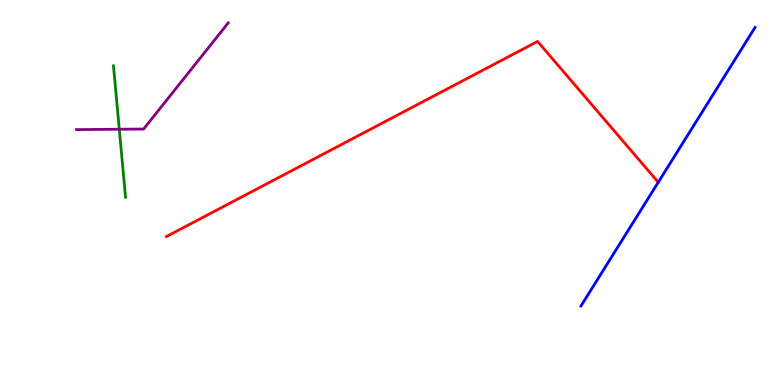[{'lines': ['blue', 'red'], 'intersections': [{'x': 8.49, 'y': 5.27}]}, {'lines': ['green', 'red'], 'intersections': []}, {'lines': ['purple', 'red'], 'intersections': []}, {'lines': ['blue', 'green'], 'intersections': []}, {'lines': ['blue', 'purple'], 'intersections': []}, {'lines': ['green', 'purple'], 'intersections': [{'x': 1.54, 'y': 6.64}]}]